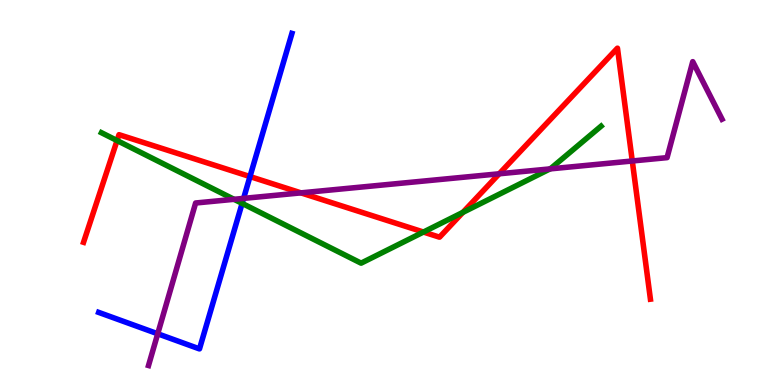[{'lines': ['blue', 'red'], 'intersections': [{'x': 3.23, 'y': 5.41}]}, {'lines': ['green', 'red'], 'intersections': [{'x': 1.51, 'y': 6.35}, {'x': 5.46, 'y': 3.97}, {'x': 5.97, 'y': 4.48}]}, {'lines': ['purple', 'red'], 'intersections': [{'x': 3.88, 'y': 4.99}, {'x': 6.44, 'y': 5.49}, {'x': 8.16, 'y': 5.82}]}, {'lines': ['blue', 'green'], 'intersections': [{'x': 3.12, 'y': 4.72}]}, {'lines': ['blue', 'purple'], 'intersections': [{'x': 2.04, 'y': 1.33}, {'x': 3.14, 'y': 4.85}]}, {'lines': ['green', 'purple'], 'intersections': [{'x': 3.02, 'y': 4.82}, {'x': 7.1, 'y': 5.61}]}]